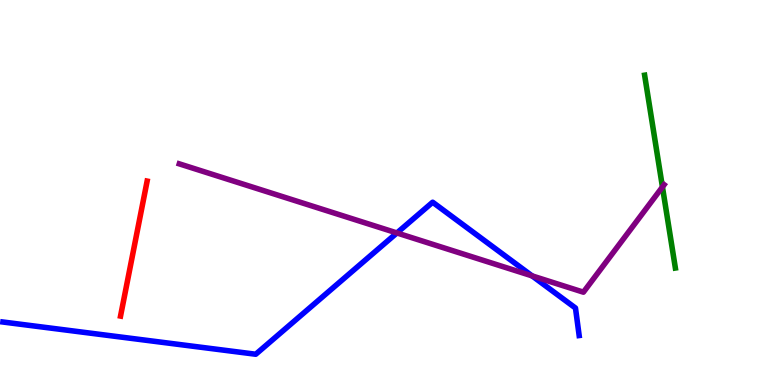[{'lines': ['blue', 'red'], 'intersections': []}, {'lines': ['green', 'red'], 'intersections': []}, {'lines': ['purple', 'red'], 'intersections': []}, {'lines': ['blue', 'green'], 'intersections': []}, {'lines': ['blue', 'purple'], 'intersections': [{'x': 5.12, 'y': 3.95}, {'x': 6.87, 'y': 2.83}]}, {'lines': ['green', 'purple'], 'intersections': [{'x': 8.55, 'y': 5.14}]}]